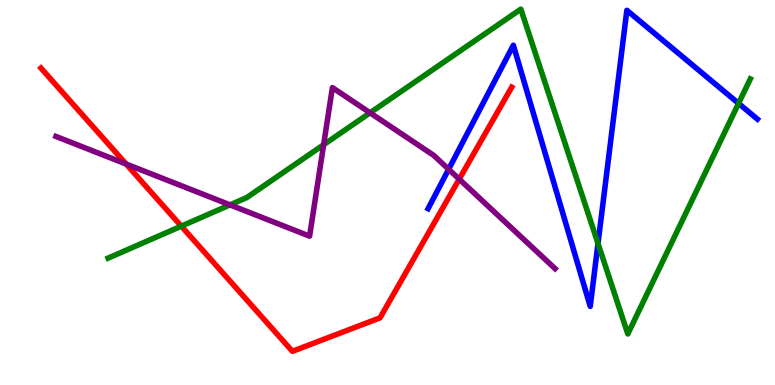[{'lines': ['blue', 'red'], 'intersections': []}, {'lines': ['green', 'red'], 'intersections': [{'x': 2.34, 'y': 4.13}]}, {'lines': ['purple', 'red'], 'intersections': [{'x': 1.63, 'y': 5.74}, {'x': 5.93, 'y': 5.35}]}, {'lines': ['blue', 'green'], 'intersections': [{'x': 7.72, 'y': 3.68}, {'x': 9.53, 'y': 7.31}]}, {'lines': ['blue', 'purple'], 'intersections': [{'x': 5.79, 'y': 5.6}]}, {'lines': ['green', 'purple'], 'intersections': [{'x': 2.97, 'y': 4.68}, {'x': 4.18, 'y': 6.24}, {'x': 4.77, 'y': 7.07}]}]